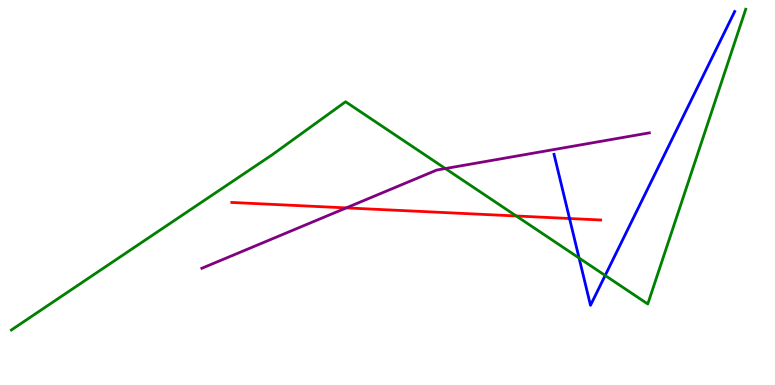[{'lines': ['blue', 'red'], 'intersections': [{'x': 7.35, 'y': 4.32}]}, {'lines': ['green', 'red'], 'intersections': [{'x': 6.66, 'y': 4.39}]}, {'lines': ['purple', 'red'], 'intersections': [{'x': 4.47, 'y': 4.6}]}, {'lines': ['blue', 'green'], 'intersections': [{'x': 7.47, 'y': 3.3}, {'x': 7.81, 'y': 2.84}]}, {'lines': ['blue', 'purple'], 'intersections': []}, {'lines': ['green', 'purple'], 'intersections': [{'x': 5.75, 'y': 5.62}]}]